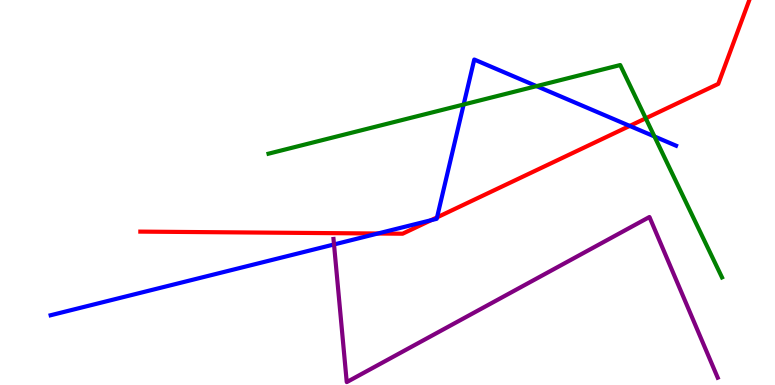[{'lines': ['blue', 'red'], 'intersections': [{'x': 4.88, 'y': 3.93}, {'x': 5.56, 'y': 4.28}, {'x': 5.64, 'y': 4.35}, {'x': 8.13, 'y': 6.73}]}, {'lines': ['green', 'red'], 'intersections': [{'x': 8.33, 'y': 6.93}]}, {'lines': ['purple', 'red'], 'intersections': []}, {'lines': ['blue', 'green'], 'intersections': [{'x': 5.98, 'y': 7.29}, {'x': 6.92, 'y': 7.76}, {'x': 8.44, 'y': 6.46}]}, {'lines': ['blue', 'purple'], 'intersections': [{'x': 4.31, 'y': 3.65}]}, {'lines': ['green', 'purple'], 'intersections': []}]